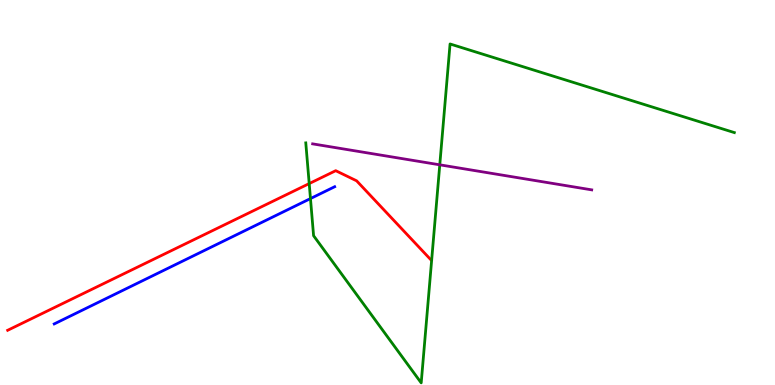[{'lines': ['blue', 'red'], 'intersections': []}, {'lines': ['green', 'red'], 'intersections': [{'x': 3.99, 'y': 5.23}]}, {'lines': ['purple', 'red'], 'intersections': []}, {'lines': ['blue', 'green'], 'intersections': [{'x': 4.01, 'y': 4.84}]}, {'lines': ['blue', 'purple'], 'intersections': []}, {'lines': ['green', 'purple'], 'intersections': [{'x': 5.67, 'y': 5.72}]}]